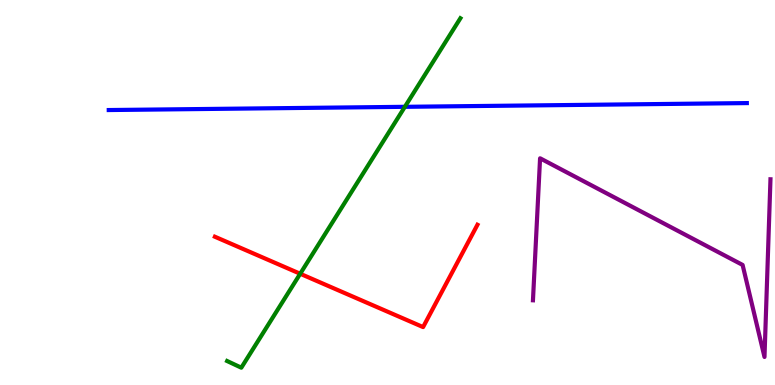[{'lines': ['blue', 'red'], 'intersections': []}, {'lines': ['green', 'red'], 'intersections': [{'x': 3.87, 'y': 2.89}]}, {'lines': ['purple', 'red'], 'intersections': []}, {'lines': ['blue', 'green'], 'intersections': [{'x': 5.22, 'y': 7.23}]}, {'lines': ['blue', 'purple'], 'intersections': []}, {'lines': ['green', 'purple'], 'intersections': []}]